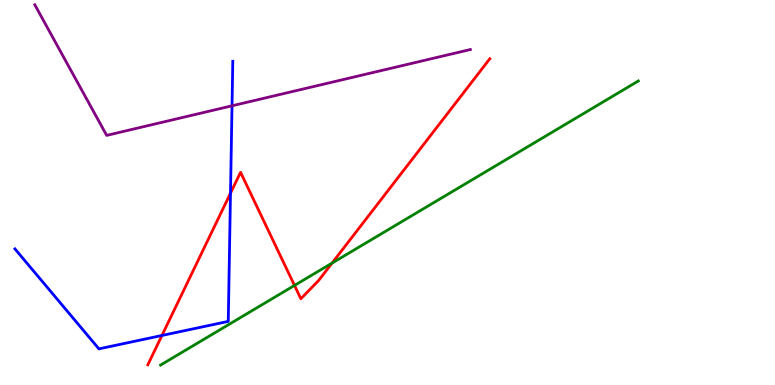[{'lines': ['blue', 'red'], 'intersections': [{'x': 2.09, 'y': 1.29}, {'x': 2.97, 'y': 4.98}]}, {'lines': ['green', 'red'], 'intersections': [{'x': 3.8, 'y': 2.59}, {'x': 4.28, 'y': 3.17}]}, {'lines': ['purple', 'red'], 'intersections': []}, {'lines': ['blue', 'green'], 'intersections': []}, {'lines': ['blue', 'purple'], 'intersections': [{'x': 2.99, 'y': 7.25}]}, {'lines': ['green', 'purple'], 'intersections': []}]